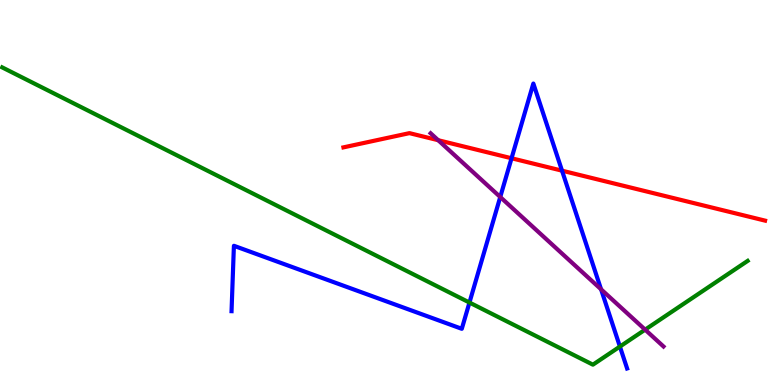[{'lines': ['blue', 'red'], 'intersections': [{'x': 6.6, 'y': 5.89}, {'x': 7.25, 'y': 5.57}]}, {'lines': ['green', 'red'], 'intersections': []}, {'lines': ['purple', 'red'], 'intersections': [{'x': 5.65, 'y': 6.36}]}, {'lines': ['blue', 'green'], 'intersections': [{'x': 6.06, 'y': 2.14}, {'x': 8.0, 'y': 0.998}]}, {'lines': ['blue', 'purple'], 'intersections': [{'x': 6.45, 'y': 4.88}, {'x': 7.76, 'y': 2.49}]}, {'lines': ['green', 'purple'], 'intersections': [{'x': 8.32, 'y': 1.44}]}]